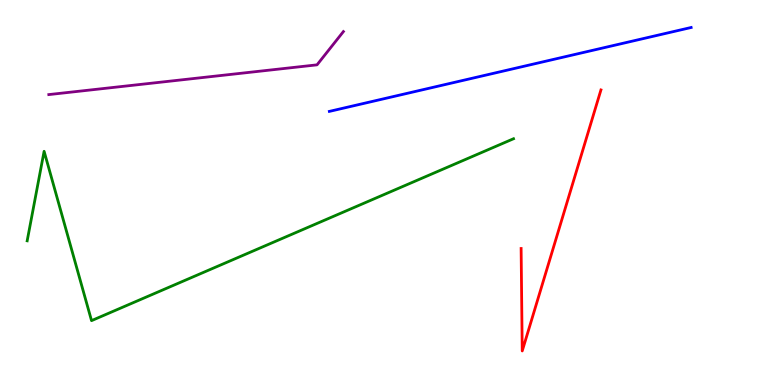[{'lines': ['blue', 'red'], 'intersections': []}, {'lines': ['green', 'red'], 'intersections': []}, {'lines': ['purple', 'red'], 'intersections': []}, {'lines': ['blue', 'green'], 'intersections': []}, {'lines': ['blue', 'purple'], 'intersections': []}, {'lines': ['green', 'purple'], 'intersections': []}]